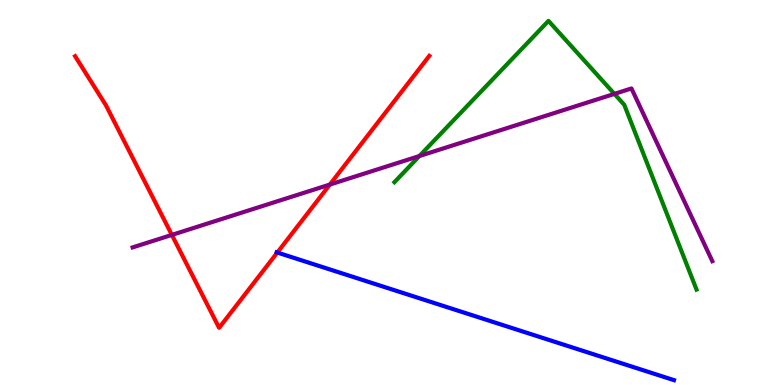[{'lines': ['blue', 'red'], 'intersections': [{'x': 3.58, 'y': 3.44}]}, {'lines': ['green', 'red'], 'intersections': []}, {'lines': ['purple', 'red'], 'intersections': [{'x': 2.22, 'y': 3.9}, {'x': 4.26, 'y': 5.21}]}, {'lines': ['blue', 'green'], 'intersections': []}, {'lines': ['blue', 'purple'], 'intersections': []}, {'lines': ['green', 'purple'], 'intersections': [{'x': 5.41, 'y': 5.95}, {'x': 7.93, 'y': 7.56}]}]